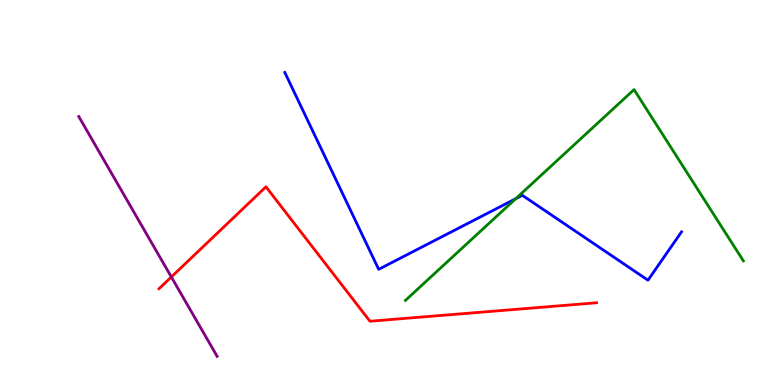[{'lines': ['blue', 'red'], 'intersections': []}, {'lines': ['green', 'red'], 'intersections': []}, {'lines': ['purple', 'red'], 'intersections': [{'x': 2.21, 'y': 2.81}]}, {'lines': ['blue', 'green'], 'intersections': [{'x': 6.65, 'y': 4.84}]}, {'lines': ['blue', 'purple'], 'intersections': []}, {'lines': ['green', 'purple'], 'intersections': []}]